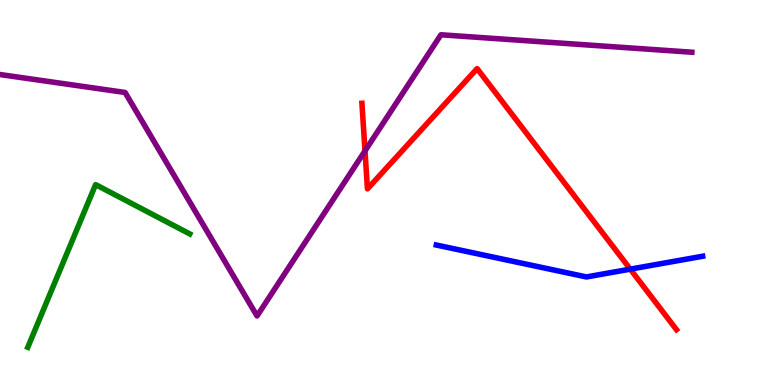[{'lines': ['blue', 'red'], 'intersections': [{'x': 8.13, 'y': 3.01}]}, {'lines': ['green', 'red'], 'intersections': []}, {'lines': ['purple', 'red'], 'intersections': [{'x': 4.71, 'y': 6.08}]}, {'lines': ['blue', 'green'], 'intersections': []}, {'lines': ['blue', 'purple'], 'intersections': []}, {'lines': ['green', 'purple'], 'intersections': []}]